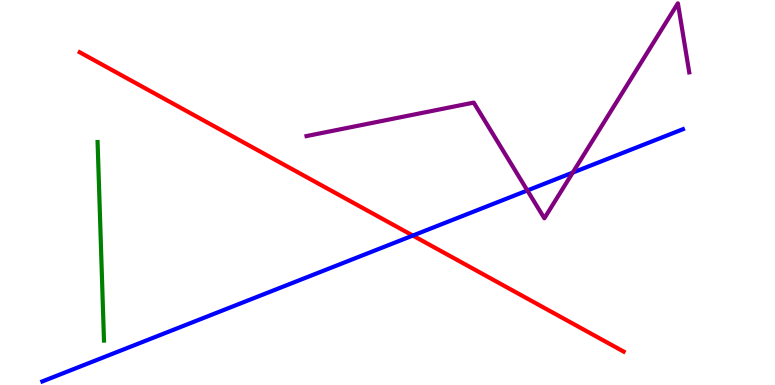[{'lines': ['blue', 'red'], 'intersections': [{'x': 5.33, 'y': 3.88}]}, {'lines': ['green', 'red'], 'intersections': []}, {'lines': ['purple', 'red'], 'intersections': []}, {'lines': ['blue', 'green'], 'intersections': []}, {'lines': ['blue', 'purple'], 'intersections': [{'x': 6.8, 'y': 5.05}, {'x': 7.39, 'y': 5.52}]}, {'lines': ['green', 'purple'], 'intersections': []}]